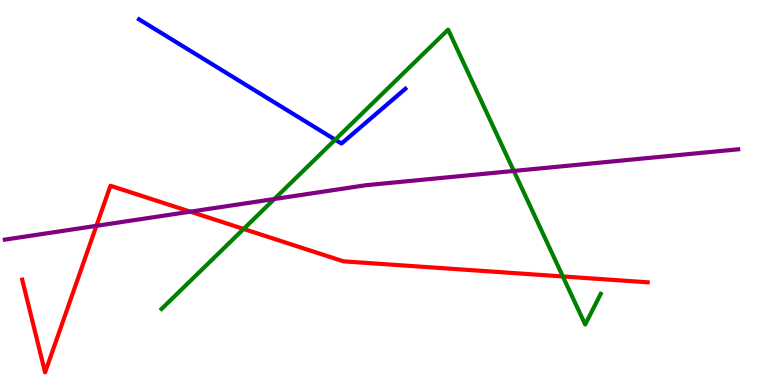[{'lines': ['blue', 'red'], 'intersections': []}, {'lines': ['green', 'red'], 'intersections': [{'x': 3.14, 'y': 4.05}, {'x': 7.26, 'y': 2.82}]}, {'lines': ['purple', 'red'], 'intersections': [{'x': 1.24, 'y': 4.13}, {'x': 2.46, 'y': 4.5}]}, {'lines': ['blue', 'green'], 'intersections': [{'x': 4.33, 'y': 6.37}]}, {'lines': ['blue', 'purple'], 'intersections': []}, {'lines': ['green', 'purple'], 'intersections': [{'x': 3.54, 'y': 4.83}, {'x': 6.63, 'y': 5.56}]}]